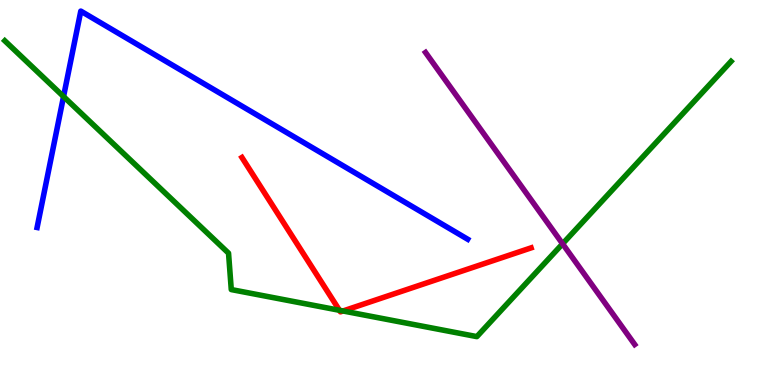[{'lines': ['blue', 'red'], 'intersections': []}, {'lines': ['green', 'red'], 'intersections': [{'x': 4.38, 'y': 1.94}, {'x': 4.43, 'y': 1.92}]}, {'lines': ['purple', 'red'], 'intersections': []}, {'lines': ['blue', 'green'], 'intersections': [{'x': 0.82, 'y': 7.49}]}, {'lines': ['blue', 'purple'], 'intersections': []}, {'lines': ['green', 'purple'], 'intersections': [{'x': 7.26, 'y': 3.67}]}]